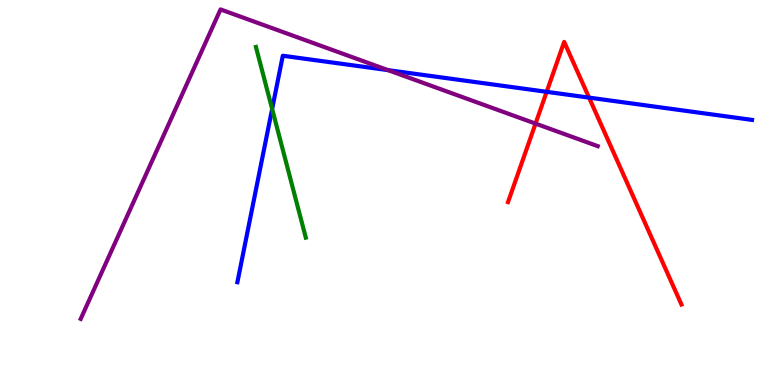[{'lines': ['blue', 'red'], 'intersections': [{'x': 7.05, 'y': 7.61}, {'x': 7.6, 'y': 7.46}]}, {'lines': ['green', 'red'], 'intersections': []}, {'lines': ['purple', 'red'], 'intersections': [{'x': 6.91, 'y': 6.79}]}, {'lines': ['blue', 'green'], 'intersections': [{'x': 3.51, 'y': 7.17}]}, {'lines': ['blue', 'purple'], 'intersections': [{'x': 5.01, 'y': 8.18}]}, {'lines': ['green', 'purple'], 'intersections': []}]